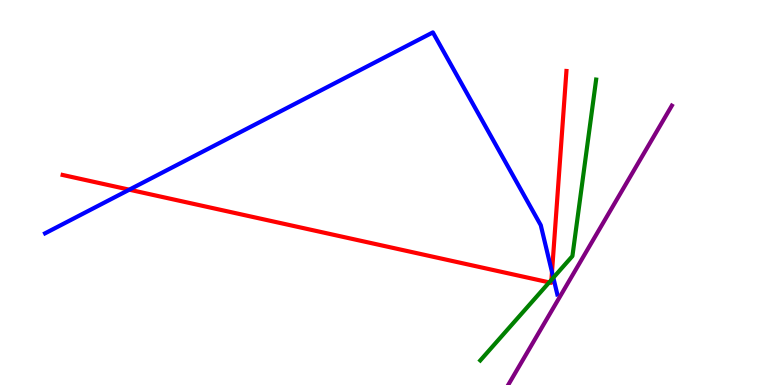[{'lines': ['blue', 'red'], 'intersections': [{'x': 1.67, 'y': 5.07}, {'x': 7.12, 'y': 2.93}]}, {'lines': ['green', 'red'], 'intersections': [{'x': 7.09, 'y': 2.67}, {'x': 7.12, 'y': 2.73}]}, {'lines': ['purple', 'red'], 'intersections': []}, {'lines': ['blue', 'green'], 'intersections': [{'x': 7.14, 'y': 2.79}]}, {'lines': ['blue', 'purple'], 'intersections': []}, {'lines': ['green', 'purple'], 'intersections': []}]